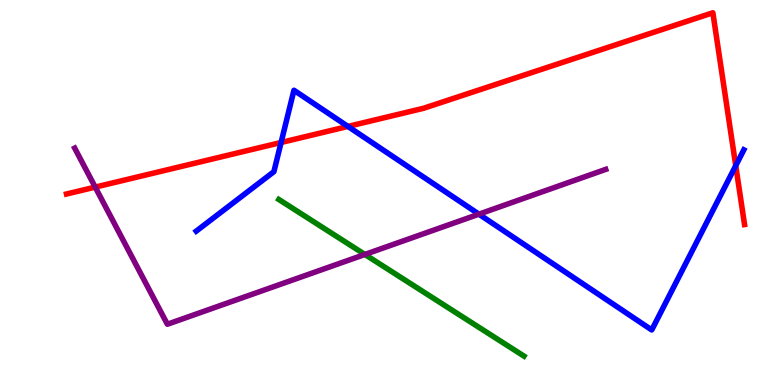[{'lines': ['blue', 'red'], 'intersections': [{'x': 3.63, 'y': 6.3}, {'x': 4.49, 'y': 6.72}, {'x': 9.49, 'y': 5.7}]}, {'lines': ['green', 'red'], 'intersections': []}, {'lines': ['purple', 'red'], 'intersections': [{'x': 1.23, 'y': 5.14}]}, {'lines': ['blue', 'green'], 'intersections': []}, {'lines': ['blue', 'purple'], 'intersections': [{'x': 6.18, 'y': 4.44}]}, {'lines': ['green', 'purple'], 'intersections': [{'x': 4.71, 'y': 3.39}]}]